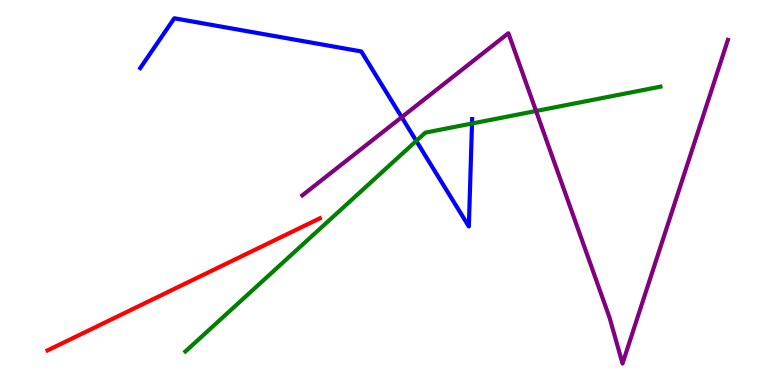[{'lines': ['blue', 'red'], 'intersections': []}, {'lines': ['green', 'red'], 'intersections': []}, {'lines': ['purple', 'red'], 'intersections': []}, {'lines': ['blue', 'green'], 'intersections': [{'x': 5.37, 'y': 6.34}, {'x': 6.09, 'y': 6.79}]}, {'lines': ['blue', 'purple'], 'intersections': [{'x': 5.18, 'y': 6.96}]}, {'lines': ['green', 'purple'], 'intersections': [{'x': 6.92, 'y': 7.12}]}]